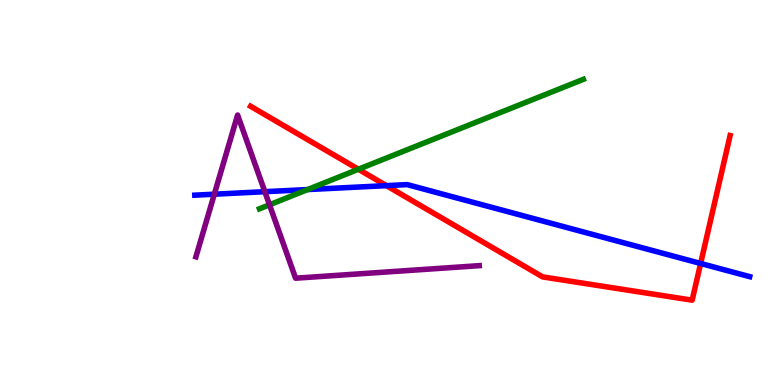[{'lines': ['blue', 'red'], 'intersections': [{'x': 4.99, 'y': 5.18}, {'x': 9.04, 'y': 3.16}]}, {'lines': ['green', 'red'], 'intersections': [{'x': 4.62, 'y': 5.6}]}, {'lines': ['purple', 'red'], 'intersections': []}, {'lines': ['blue', 'green'], 'intersections': [{'x': 3.97, 'y': 5.08}]}, {'lines': ['blue', 'purple'], 'intersections': [{'x': 2.77, 'y': 4.96}, {'x': 3.42, 'y': 5.02}]}, {'lines': ['green', 'purple'], 'intersections': [{'x': 3.48, 'y': 4.68}]}]